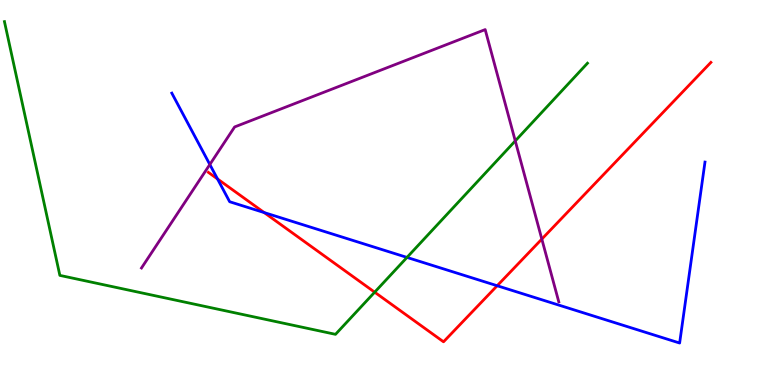[{'lines': ['blue', 'red'], 'intersections': [{'x': 2.81, 'y': 5.35}, {'x': 3.41, 'y': 4.48}, {'x': 6.42, 'y': 2.58}]}, {'lines': ['green', 'red'], 'intersections': [{'x': 4.83, 'y': 2.41}]}, {'lines': ['purple', 'red'], 'intersections': [{'x': 6.99, 'y': 3.79}]}, {'lines': ['blue', 'green'], 'intersections': [{'x': 5.25, 'y': 3.31}]}, {'lines': ['blue', 'purple'], 'intersections': [{'x': 2.71, 'y': 5.73}]}, {'lines': ['green', 'purple'], 'intersections': [{'x': 6.65, 'y': 6.34}]}]